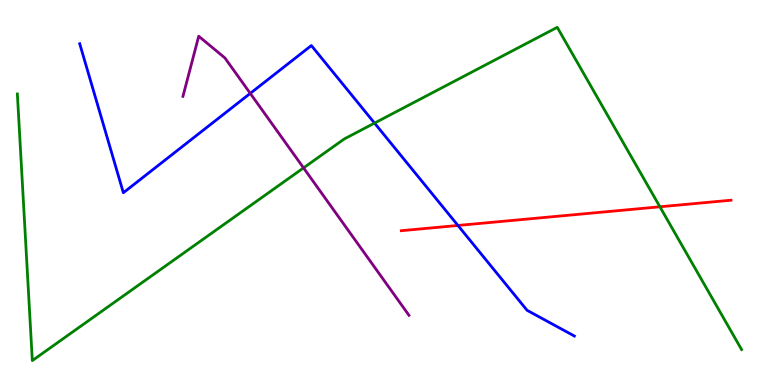[{'lines': ['blue', 'red'], 'intersections': [{'x': 5.91, 'y': 4.14}]}, {'lines': ['green', 'red'], 'intersections': [{'x': 8.51, 'y': 4.63}]}, {'lines': ['purple', 'red'], 'intersections': []}, {'lines': ['blue', 'green'], 'intersections': [{'x': 4.83, 'y': 6.8}]}, {'lines': ['blue', 'purple'], 'intersections': [{'x': 3.23, 'y': 7.57}]}, {'lines': ['green', 'purple'], 'intersections': [{'x': 3.92, 'y': 5.64}]}]